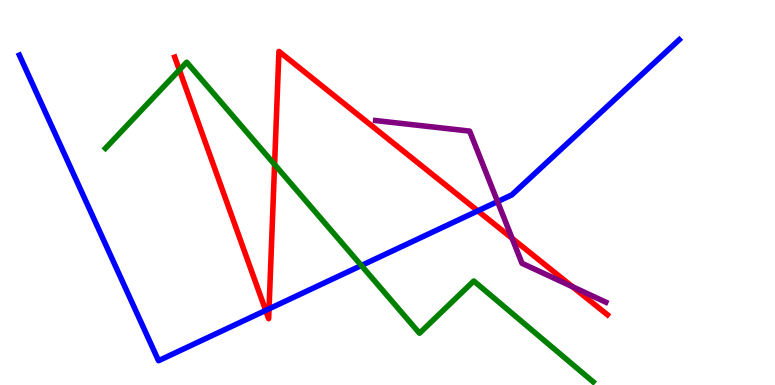[{'lines': ['blue', 'red'], 'intersections': [{'x': 3.43, 'y': 1.94}, {'x': 3.47, 'y': 1.98}, {'x': 6.17, 'y': 4.52}]}, {'lines': ['green', 'red'], 'intersections': [{'x': 2.31, 'y': 8.18}, {'x': 3.54, 'y': 5.73}]}, {'lines': ['purple', 'red'], 'intersections': [{'x': 6.61, 'y': 3.81}, {'x': 7.39, 'y': 2.55}]}, {'lines': ['blue', 'green'], 'intersections': [{'x': 4.66, 'y': 3.1}]}, {'lines': ['blue', 'purple'], 'intersections': [{'x': 6.42, 'y': 4.76}]}, {'lines': ['green', 'purple'], 'intersections': []}]